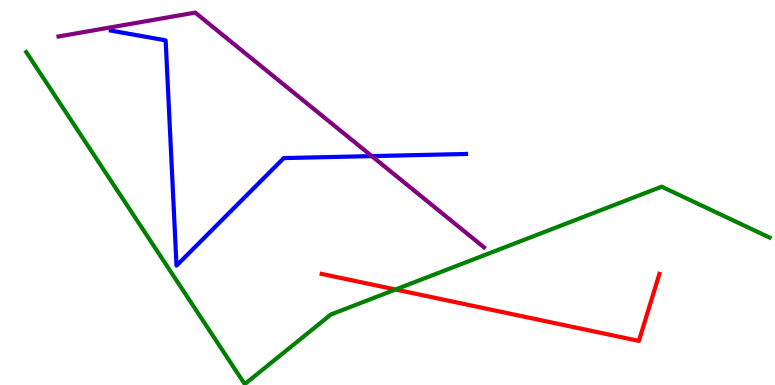[{'lines': ['blue', 'red'], 'intersections': []}, {'lines': ['green', 'red'], 'intersections': [{'x': 5.1, 'y': 2.48}]}, {'lines': ['purple', 'red'], 'intersections': []}, {'lines': ['blue', 'green'], 'intersections': []}, {'lines': ['blue', 'purple'], 'intersections': [{'x': 4.8, 'y': 5.95}]}, {'lines': ['green', 'purple'], 'intersections': []}]